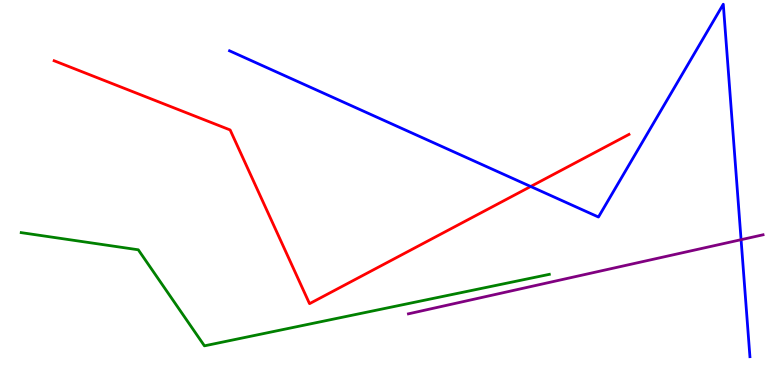[{'lines': ['blue', 'red'], 'intersections': [{'x': 6.85, 'y': 5.16}]}, {'lines': ['green', 'red'], 'intersections': []}, {'lines': ['purple', 'red'], 'intersections': []}, {'lines': ['blue', 'green'], 'intersections': []}, {'lines': ['blue', 'purple'], 'intersections': [{'x': 9.56, 'y': 3.77}]}, {'lines': ['green', 'purple'], 'intersections': []}]